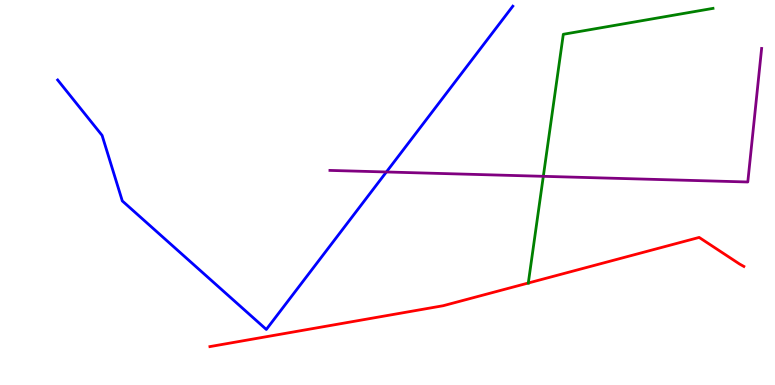[{'lines': ['blue', 'red'], 'intersections': []}, {'lines': ['green', 'red'], 'intersections': [{'x': 6.82, 'y': 2.65}]}, {'lines': ['purple', 'red'], 'intersections': []}, {'lines': ['blue', 'green'], 'intersections': []}, {'lines': ['blue', 'purple'], 'intersections': [{'x': 4.99, 'y': 5.53}]}, {'lines': ['green', 'purple'], 'intersections': [{'x': 7.01, 'y': 5.42}]}]